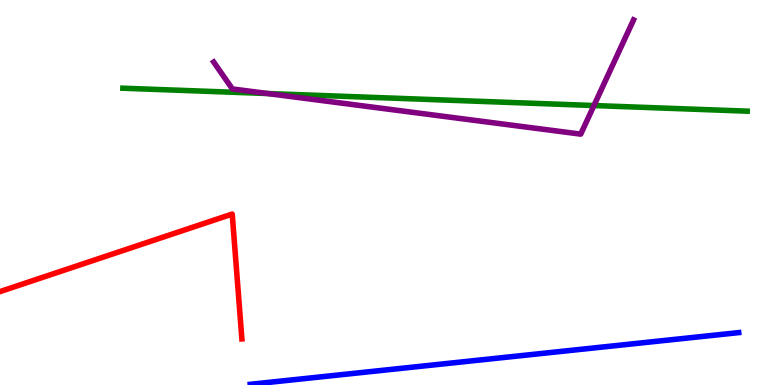[{'lines': ['blue', 'red'], 'intersections': []}, {'lines': ['green', 'red'], 'intersections': []}, {'lines': ['purple', 'red'], 'intersections': []}, {'lines': ['blue', 'green'], 'intersections': []}, {'lines': ['blue', 'purple'], 'intersections': []}, {'lines': ['green', 'purple'], 'intersections': [{'x': 3.45, 'y': 7.57}, {'x': 7.66, 'y': 7.26}]}]